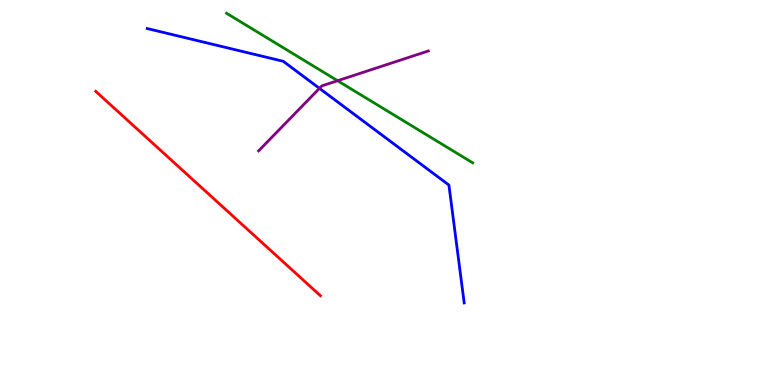[{'lines': ['blue', 'red'], 'intersections': []}, {'lines': ['green', 'red'], 'intersections': []}, {'lines': ['purple', 'red'], 'intersections': []}, {'lines': ['blue', 'green'], 'intersections': []}, {'lines': ['blue', 'purple'], 'intersections': [{'x': 4.12, 'y': 7.71}]}, {'lines': ['green', 'purple'], 'intersections': [{'x': 4.36, 'y': 7.9}]}]